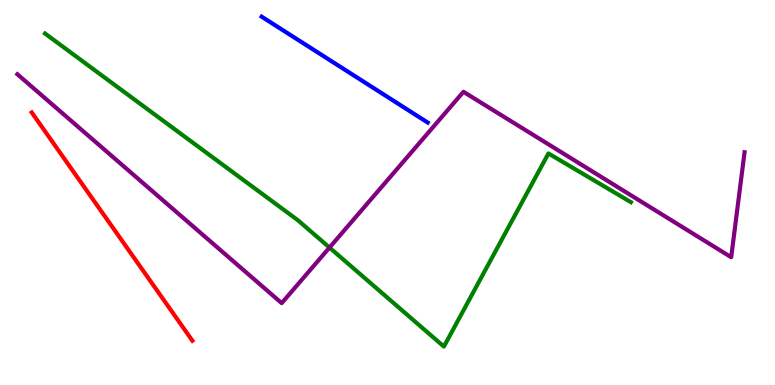[{'lines': ['blue', 'red'], 'intersections': []}, {'lines': ['green', 'red'], 'intersections': []}, {'lines': ['purple', 'red'], 'intersections': []}, {'lines': ['blue', 'green'], 'intersections': []}, {'lines': ['blue', 'purple'], 'intersections': []}, {'lines': ['green', 'purple'], 'intersections': [{'x': 4.25, 'y': 3.57}]}]